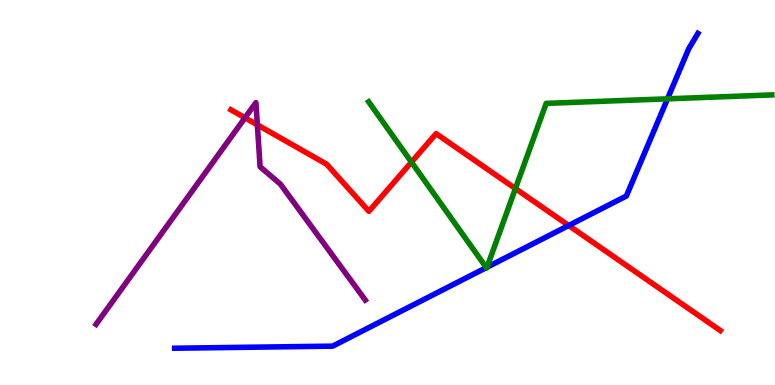[{'lines': ['blue', 'red'], 'intersections': [{'x': 7.34, 'y': 4.14}]}, {'lines': ['green', 'red'], 'intersections': [{'x': 5.31, 'y': 5.79}, {'x': 6.65, 'y': 5.1}]}, {'lines': ['purple', 'red'], 'intersections': [{'x': 3.16, 'y': 6.94}, {'x': 3.32, 'y': 6.76}]}, {'lines': ['blue', 'green'], 'intersections': [{'x': 6.27, 'y': 3.05}, {'x': 6.28, 'y': 3.06}, {'x': 8.61, 'y': 7.43}]}, {'lines': ['blue', 'purple'], 'intersections': []}, {'lines': ['green', 'purple'], 'intersections': []}]